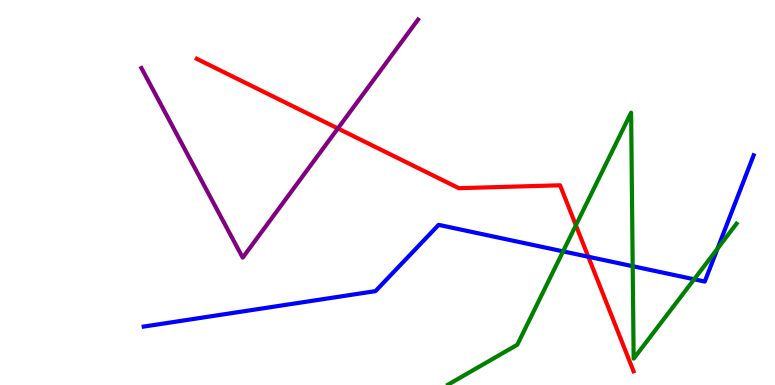[{'lines': ['blue', 'red'], 'intersections': [{'x': 7.59, 'y': 3.33}]}, {'lines': ['green', 'red'], 'intersections': [{'x': 7.43, 'y': 4.15}]}, {'lines': ['purple', 'red'], 'intersections': [{'x': 4.36, 'y': 6.66}]}, {'lines': ['blue', 'green'], 'intersections': [{'x': 7.27, 'y': 3.47}, {'x': 8.16, 'y': 3.09}, {'x': 8.96, 'y': 2.75}, {'x': 9.26, 'y': 3.54}]}, {'lines': ['blue', 'purple'], 'intersections': []}, {'lines': ['green', 'purple'], 'intersections': []}]